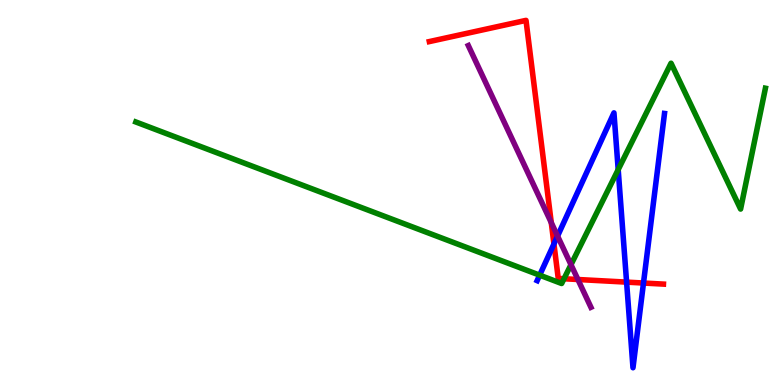[{'lines': ['blue', 'red'], 'intersections': [{'x': 7.15, 'y': 3.66}, {'x': 8.09, 'y': 2.67}, {'x': 8.3, 'y': 2.65}]}, {'lines': ['green', 'red'], 'intersections': [{'x': 7.28, 'y': 2.76}]}, {'lines': ['purple', 'red'], 'intersections': [{'x': 7.11, 'y': 4.22}, {'x': 7.46, 'y': 2.74}]}, {'lines': ['blue', 'green'], 'intersections': [{'x': 6.96, 'y': 2.85}, {'x': 7.98, 'y': 5.59}]}, {'lines': ['blue', 'purple'], 'intersections': [{'x': 7.19, 'y': 3.87}]}, {'lines': ['green', 'purple'], 'intersections': [{'x': 7.37, 'y': 3.12}]}]